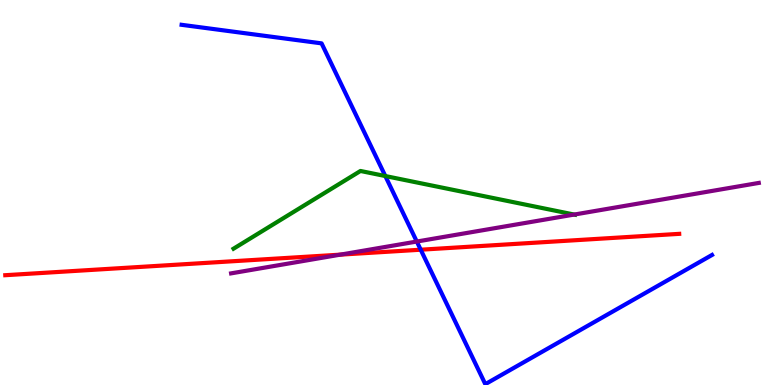[{'lines': ['blue', 'red'], 'intersections': [{'x': 5.43, 'y': 3.51}]}, {'lines': ['green', 'red'], 'intersections': []}, {'lines': ['purple', 'red'], 'intersections': [{'x': 4.39, 'y': 3.39}]}, {'lines': ['blue', 'green'], 'intersections': [{'x': 4.97, 'y': 5.43}]}, {'lines': ['blue', 'purple'], 'intersections': [{'x': 5.38, 'y': 3.73}]}, {'lines': ['green', 'purple'], 'intersections': [{'x': 7.41, 'y': 4.43}]}]